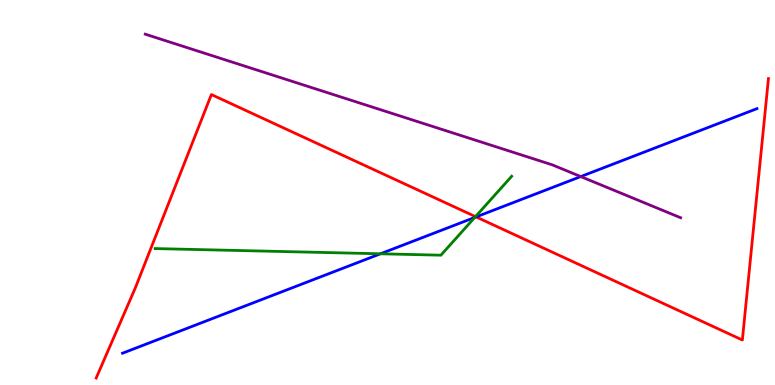[{'lines': ['blue', 'red'], 'intersections': [{'x': 6.14, 'y': 4.37}]}, {'lines': ['green', 'red'], 'intersections': [{'x': 6.14, 'y': 4.37}]}, {'lines': ['purple', 'red'], 'intersections': []}, {'lines': ['blue', 'green'], 'intersections': [{'x': 4.91, 'y': 3.41}, {'x': 6.13, 'y': 4.35}]}, {'lines': ['blue', 'purple'], 'intersections': [{'x': 7.49, 'y': 5.41}]}, {'lines': ['green', 'purple'], 'intersections': []}]